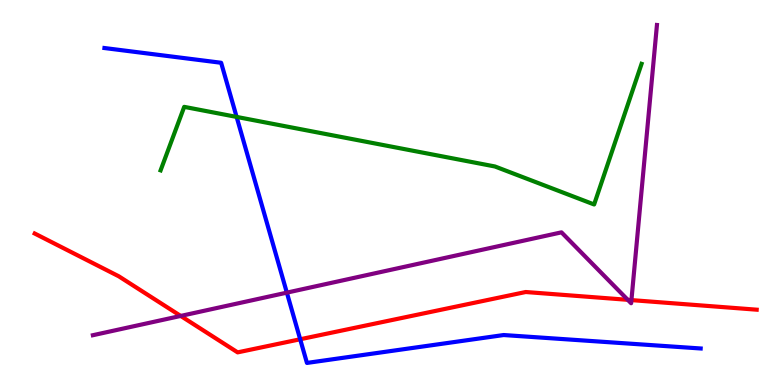[{'lines': ['blue', 'red'], 'intersections': [{'x': 3.87, 'y': 1.19}]}, {'lines': ['green', 'red'], 'intersections': []}, {'lines': ['purple', 'red'], 'intersections': [{'x': 2.33, 'y': 1.79}, {'x': 8.1, 'y': 2.21}, {'x': 8.15, 'y': 2.21}]}, {'lines': ['blue', 'green'], 'intersections': [{'x': 3.05, 'y': 6.96}]}, {'lines': ['blue', 'purple'], 'intersections': [{'x': 3.7, 'y': 2.4}]}, {'lines': ['green', 'purple'], 'intersections': []}]